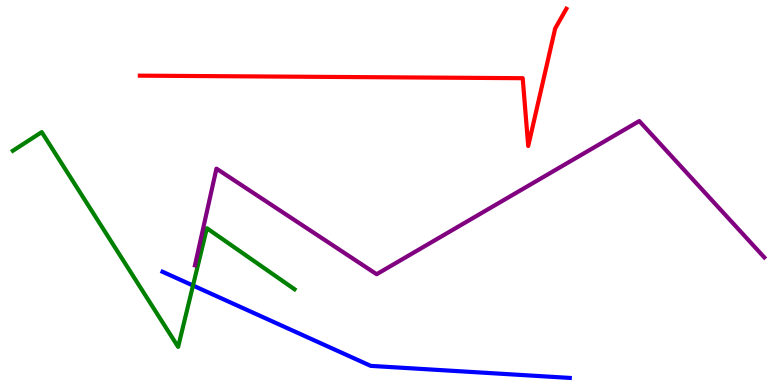[{'lines': ['blue', 'red'], 'intersections': []}, {'lines': ['green', 'red'], 'intersections': []}, {'lines': ['purple', 'red'], 'intersections': []}, {'lines': ['blue', 'green'], 'intersections': [{'x': 2.49, 'y': 2.58}]}, {'lines': ['blue', 'purple'], 'intersections': []}, {'lines': ['green', 'purple'], 'intersections': []}]